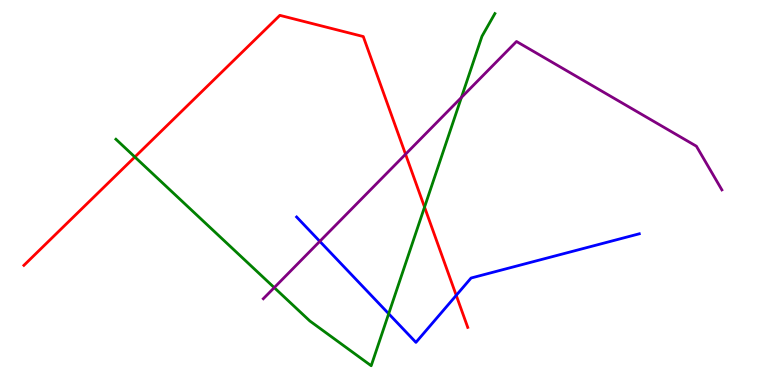[{'lines': ['blue', 'red'], 'intersections': [{'x': 5.89, 'y': 2.33}]}, {'lines': ['green', 'red'], 'intersections': [{'x': 1.74, 'y': 5.92}, {'x': 5.48, 'y': 4.62}]}, {'lines': ['purple', 'red'], 'intersections': [{'x': 5.23, 'y': 5.99}]}, {'lines': ['blue', 'green'], 'intersections': [{'x': 5.02, 'y': 1.85}]}, {'lines': ['blue', 'purple'], 'intersections': [{'x': 4.13, 'y': 3.73}]}, {'lines': ['green', 'purple'], 'intersections': [{'x': 3.54, 'y': 2.53}, {'x': 5.95, 'y': 7.47}]}]